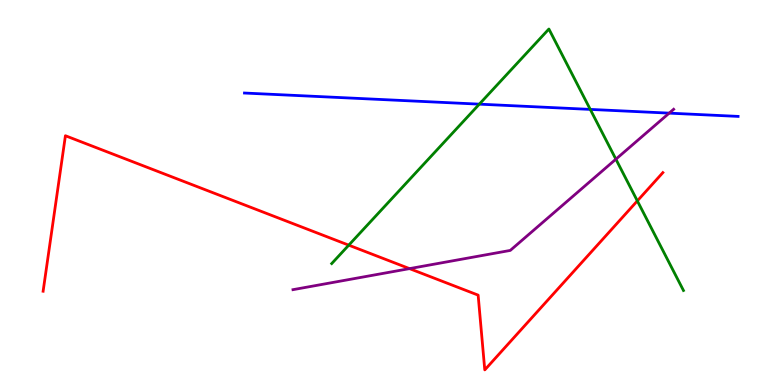[{'lines': ['blue', 'red'], 'intersections': []}, {'lines': ['green', 'red'], 'intersections': [{'x': 4.5, 'y': 3.63}, {'x': 8.22, 'y': 4.78}]}, {'lines': ['purple', 'red'], 'intersections': [{'x': 5.28, 'y': 3.02}]}, {'lines': ['blue', 'green'], 'intersections': [{'x': 6.18, 'y': 7.29}, {'x': 7.62, 'y': 7.16}]}, {'lines': ['blue', 'purple'], 'intersections': [{'x': 8.63, 'y': 7.06}]}, {'lines': ['green', 'purple'], 'intersections': [{'x': 7.95, 'y': 5.87}]}]